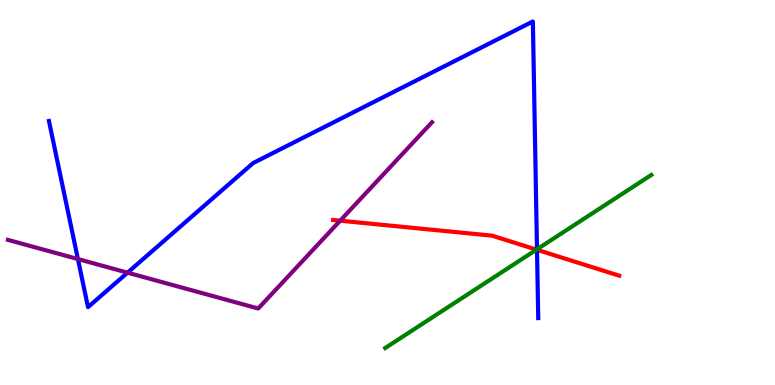[{'lines': ['blue', 'red'], 'intersections': [{'x': 6.93, 'y': 3.51}]}, {'lines': ['green', 'red'], 'intersections': [{'x': 6.92, 'y': 3.52}]}, {'lines': ['purple', 'red'], 'intersections': [{'x': 4.39, 'y': 4.27}]}, {'lines': ['blue', 'green'], 'intersections': [{'x': 6.93, 'y': 3.52}]}, {'lines': ['blue', 'purple'], 'intersections': [{'x': 1.01, 'y': 3.27}, {'x': 1.65, 'y': 2.92}]}, {'lines': ['green', 'purple'], 'intersections': []}]